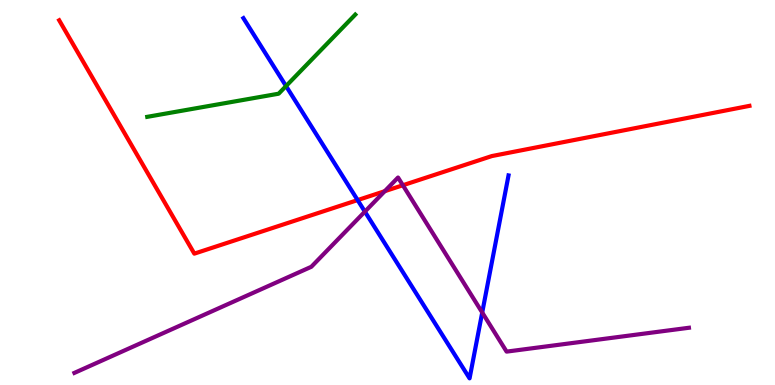[{'lines': ['blue', 'red'], 'intersections': [{'x': 4.61, 'y': 4.8}]}, {'lines': ['green', 'red'], 'intersections': []}, {'lines': ['purple', 'red'], 'intersections': [{'x': 4.96, 'y': 5.03}, {'x': 5.2, 'y': 5.19}]}, {'lines': ['blue', 'green'], 'intersections': [{'x': 3.69, 'y': 7.76}]}, {'lines': ['blue', 'purple'], 'intersections': [{'x': 4.71, 'y': 4.5}, {'x': 6.22, 'y': 1.88}]}, {'lines': ['green', 'purple'], 'intersections': []}]